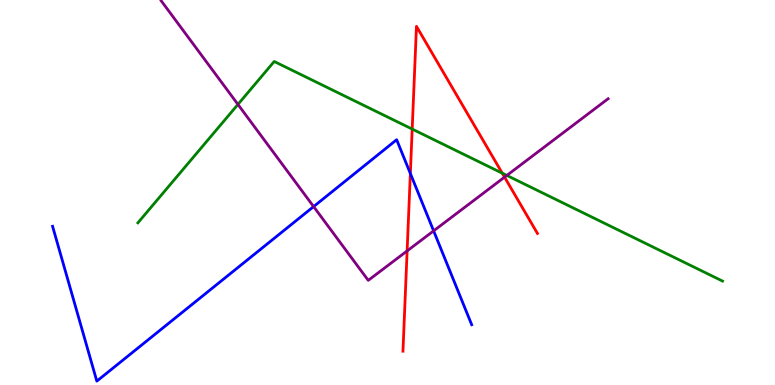[{'lines': ['blue', 'red'], 'intersections': [{'x': 5.29, 'y': 5.49}]}, {'lines': ['green', 'red'], 'intersections': [{'x': 5.32, 'y': 6.65}, {'x': 6.48, 'y': 5.5}]}, {'lines': ['purple', 'red'], 'intersections': [{'x': 5.25, 'y': 3.48}, {'x': 6.51, 'y': 5.4}]}, {'lines': ['blue', 'green'], 'intersections': []}, {'lines': ['blue', 'purple'], 'intersections': [{'x': 4.05, 'y': 4.63}, {'x': 5.6, 'y': 4.0}]}, {'lines': ['green', 'purple'], 'intersections': [{'x': 3.07, 'y': 7.29}, {'x': 6.54, 'y': 5.44}]}]